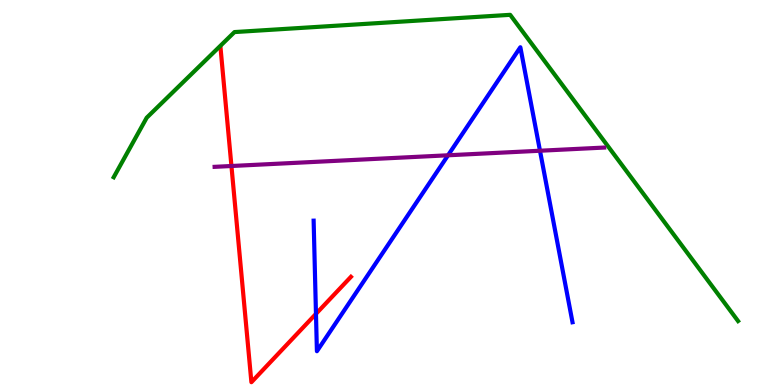[{'lines': ['blue', 'red'], 'intersections': [{'x': 4.08, 'y': 1.85}]}, {'lines': ['green', 'red'], 'intersections': []}, {'lines': ['purple', 'red'], 'intersections': [{'x': 2.99, 'y': 5.69}]}, {'lines': ['blue', 'green'], 'intersections': []}, {'lines': ['blue', 'purple'], 'intersections': [{'x': 5.78, 'y': 5.97}, {'x': 6.97, 'y': 6.08}]}, {'lines': ['green', 'purple'], 'intersections': []}]